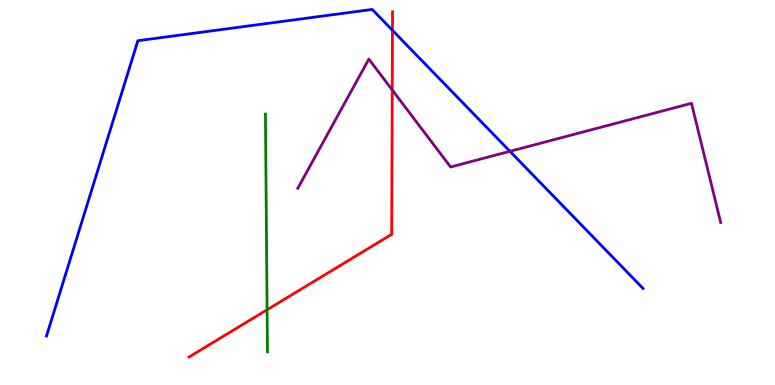[{'lines': ['blue', 'red'], 'intersections': [{'x': 5.06, 'y': 9.21}]}, {'lines': ['green', 'red'], 'intersections': [{'x': 3.45, 'y': 1.95}]}, {'lines': ['purple', 'red'], 'intersections': [{'x': 5.06, 'y': 7.66}]}, {'lines': ['blue', 'green'], 'intersections': []}, {'lines': ['blue', 'purple'], 'intersections': [{'x': 6.58, 'y': 6.07}]}, {'lines': ['green', 'purple'], 'intersections': []}]